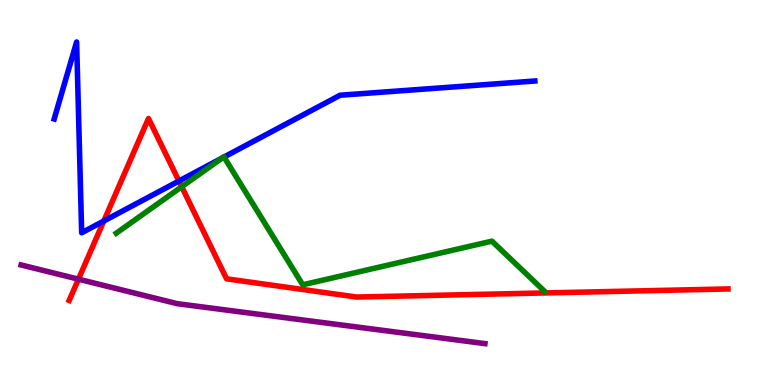[{'lines': ['blue', 'red'], 'intersections': [{'x': 1.34, 'y': 4.26}, {'x': 2.31, 'y': 5.3}]}, {'lines': ['green', 'red'], 'intersections': [{'x': 2.34, 'y': 5.15}]}, {'lines': ['purple', 'red'], 'intersections': [{'x': 1.01, 'y': 2.75}]}, {'lines': ['blue', 'green'], 'intersections': [{'x': 2.87, 'y': 5.9}, {'x': 2.89, 'y': 5.92}]}, {'lines': ['blue', 'purple'], 'intersections': []}, {'lines': ['green', 'purple'], 'intersections': []}]